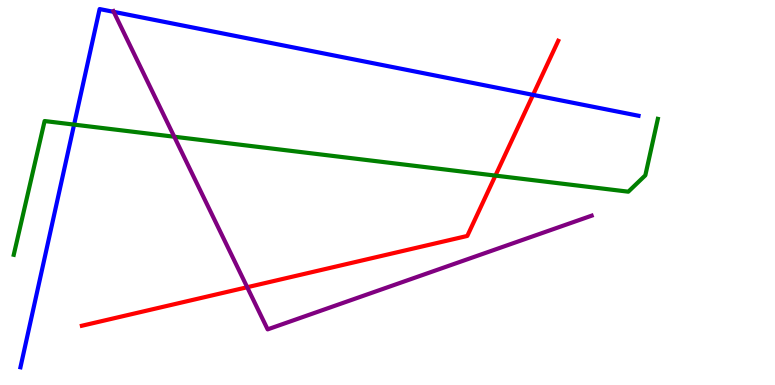[{'lines': ['blue', 'red'], 'intersections': [{'x': 6.88, 'y': 7.54}]}, {'lines': ['green', 'red'], 'intersections': [{'x': 6.39, 'y': 5.44}]}, {'lines': ['purple', 'red'], 'intersections': [{'x': 3.19, 'y': 2.54}]}, {'lines': ['blue', 'green'], 'intersections': [{'x': 0.956, 'y': 6.76}]}, {'lines': ['blue', 'purple'], 'intersections': [{'x': 1.47, 'y': 9.69}]}, {'lines': ['green', 'purple'], 'intersections': [{'x': 2.25, 'y': 6.45}]}]